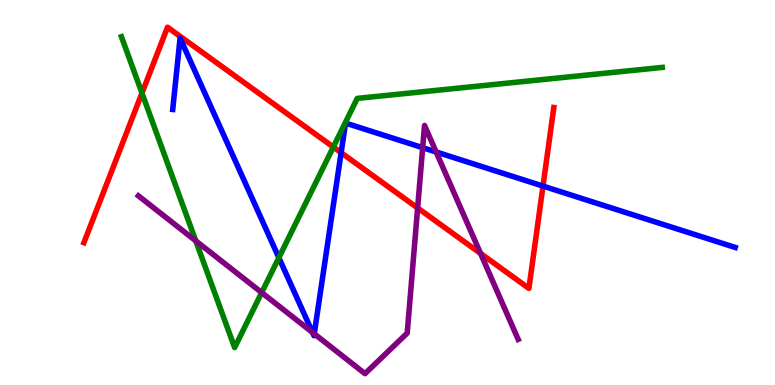[{'lines': ['blue', 'red'], 'intersections': [{'x': 4.4, 'y': 6.03}, {'x': 7.01, 'y': 5.17}]}, {'lines': ['green', 'red'], 'intersections': [{'x': 1.83, 'y': 7.58}, {'x': 4.3, 'y': 6.18}]}, {'lines': ['purple', 'red'], 'intersections': [{'x': 5.39, 'y': 4.6}, {'x': 6.2, 'y': 3.42}]}, {'lines': ['blue', 'green'], 'intersections': [{'x': 3.6, 'y': 3.31}]}, {'lines': ['blue', 'purple'], 'intersections': [{'x': 4.03, 'y': 1.36}, {'x': 4.05, 'y': 1.33}, {'x': 5.45, 'y': 6.16}, {'x': 5.63, 'y': 6.05}]}, {'lines': ['green', 'purple'], 'intersections': [{'x': 2.53, 'y': 3.74}, {'x': 3.38, 'y': 2.4}]}]